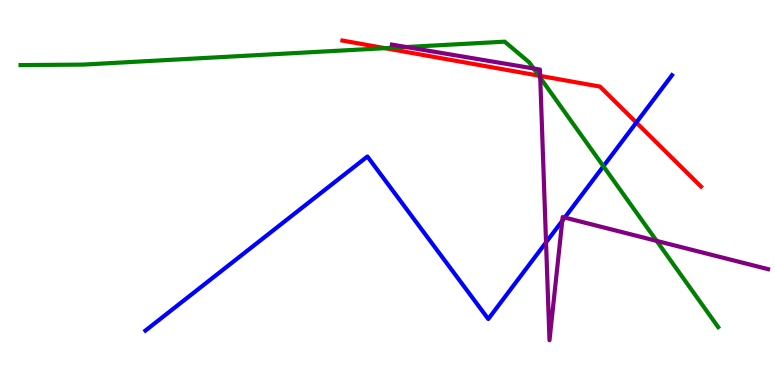[{'lines': ['blue', 'red'], 'intersections': [{'x': 8.21, 'y': 6.82}]}, {'lines': ['green', 'red'], 'intersections': [{'x': 4.97, 'y': 8.75}, {'x': 6.95, 'y': 8.04}]}, {'lines': ['purple', 'red'], 'intersections': [{'x': 6.97, 'y': 8.03}]}, {'lines': ['blue', 'green'], 'intersections': [{'x': 7.79, 'y': 5.68}]}, {'lines': ['blue', 'purple'], 'intersections': [{'x': 7.05, 'y': 3.7}, {'x': 7.25, 'y': 4.26}, {'x': 7.29, 'y': 4.35}]}, {'lines': ['green', 'purple'], 'intersections': [{'x': 5.24, 'y': 8.78}, {'x': 6.89, 'y': 8.22}, {'x': 6.97, 'y': 7.98}, {'x': 8.47, 'y': 3.74}]}]